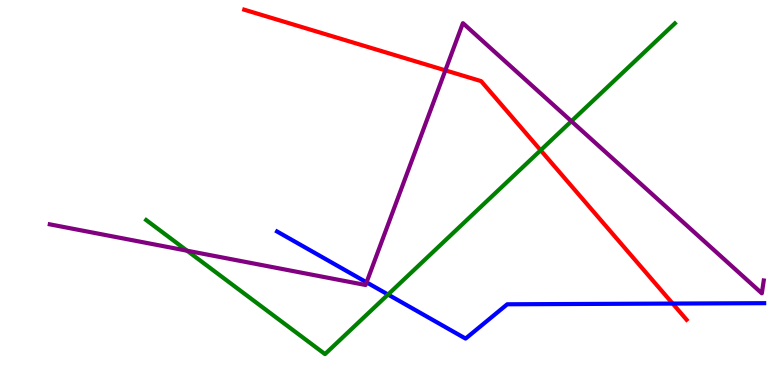[{'lines': ['blue', 'red'], 'intersections': [{'x': 8.68, 'y': 2.11}]}, {'lines': ['green', 'red'], 'intersections': [{'x': 6.98, 'y': 6.1}]}, {'lines': ['purple', 'red'], 'intersections': [{'x': 5.75, 'y': 8.17}]}, {'lines': ['blue', 'green'], 'intersections': [{'x': 5.01, 'y': 2.35}]}, {'lines': ['blue', 'purple'], 'intersections': [{'x': 4.73, 'y': 2.67}]}, {'lines': ['green', 'purple'], 'intersections': [{'x': 2.41, 'y': 3.49}, {'x': 7.37, 'y': 6.85}]}]